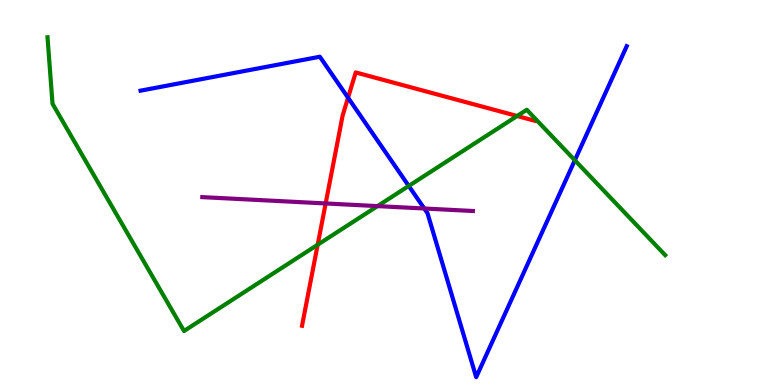[{'lines': ['blue', 'red'], 'intersections': [{'x': 4.49, 'y': 7.46}]}, {'lines': ['green', 'red'], 'intersections': [{'x': 4.1, 'y': 3.64}, {'x': 6.67, 'y': 6.99}]}, {'lines': ['purple', 'red'], 'intersections': [{'x': 4.2, 'y': 4.72}]}, {'lines': ['blue', 'green'], 'intersections': [{'x': 5.27, 'y': 5.17}, {'x': 7.42, 'y': 5.84}]}, {'lines': ['blue', 'purple'], 'intersections': [{'x': 5.47, 'y': 4.58}]}, {'lines': ['green', 'purple'], 'intersections': [{'x': 4.87, 'y': 4.65}]}]